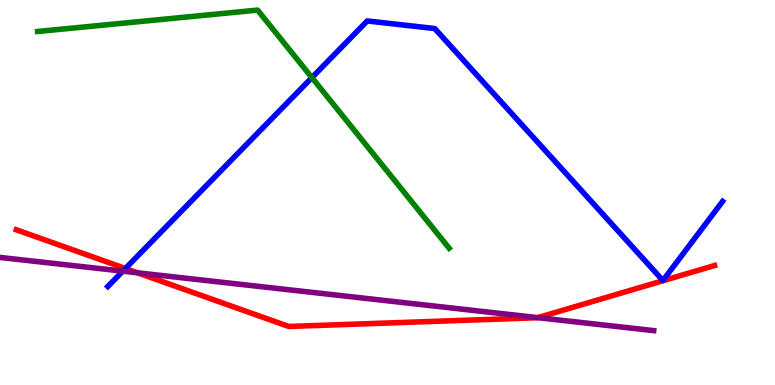[{'lines': ['blue', 'red'], 'intersections': [{'x': 1.62, 'y': 3.03}]}, {'lines': ['green', 'red'], 'intersections': []}, {'lines': ['purple', 'red'], 'intersections': [{'x': 1.78, 'y': 2.91}, {'x': 6.94, 'y': 1.75}]}, {'lines': ['blue', 'green'], 'intersections': [{'x': 4.02, 'y': 7.98}]}, {'lines': ['blue', 'purple'], 'intersections': [{'x': 1.58, 'y': 2.96}]}, {'lines': ['green', 'purple'], 'intersections': []}]